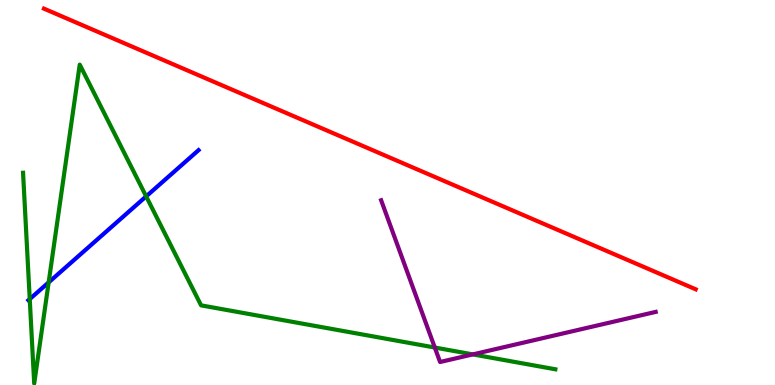[{'lines': ['blue', 'red'], 'intersections': []}, {'lines': ['green', 'red'], 'intersections': []}, {'lines': ['purple', 'red'], 'intersections': []}, {'lines': ['blue', 'green'], 'intersections': [{'x': 0.384, 'y': 2.23}, {'x': 0.628, 'y': 2.67}, {'x': 1.89, 'y': 4.9}]}, {'lines': ['blue', 'purple'], 'intersections': []}, {'lines': ['green', 'purple'], 'intersections': [{'x': 5.61, 'y': 0.973}, {'x': 6.1, 'y': 0.795}]}]